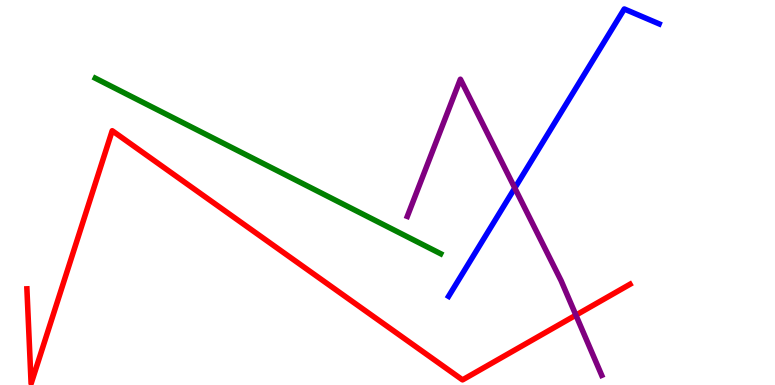[{'lines': ['blue', 'red'], 'intersections': []}, {'lines': ['green', 'red'], 'intersections': []}, {'lines': ['purple', 'red'], 'intersections': [{'x': 7.43, 'y': 1.81}]}, {'lines': ['blue', 'green'], 'intersections': []}, {'lines': ['blue', 'purple'], 'intersections': [{'x': 6.64, 'y': 5.12}]}, {'lines': ['green', 'purple'], 'intersections': []}]